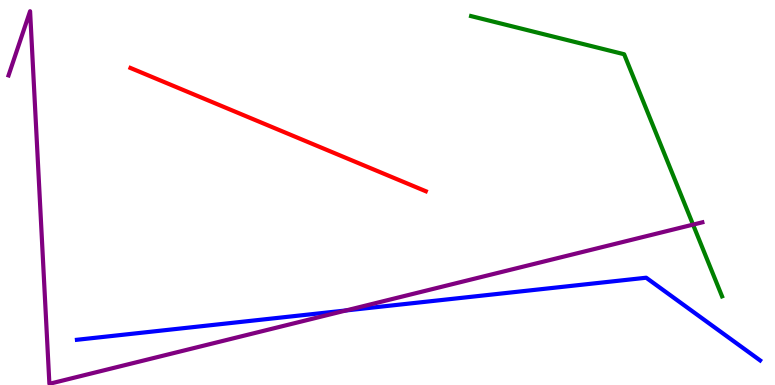[{'lines': ['blue', 'red'], 'intersections': []}, {'lines': ['green', 'red'], 'intersections': []}, {'lines': ['purple', 'red'], 'intersections': []}, {'lines': ['blue', 'green'], 'intersections': []}, {'lines': ['blue', 'purple'], 'intersections': [{'x': 4.46, 'y': 1.94}]}, {'lines': ['green', 'purple'], 'intersections': [{'x': 8.94, 'y': 4.17}]}]